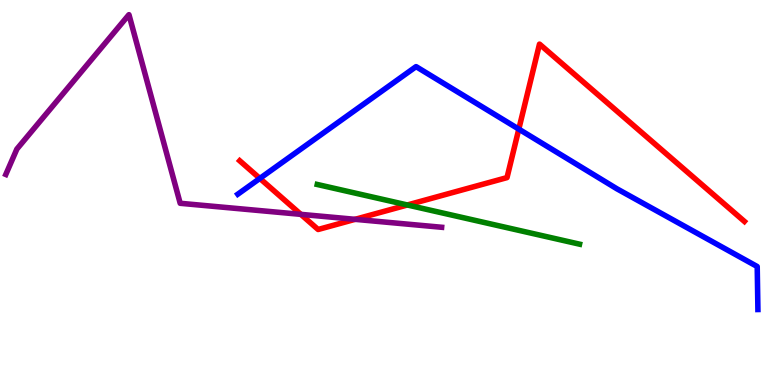[{'lines': ['blue', 'red'], 'intersections': [{'x': 3.35, 'y': 5.37}, {'x': 6.69, 'y': 6.65}]}, {'lines': ['green', 'red'], 'intersections': [{'x': 5.26, 'y': 4.68}]}, {'lines': ['purple', 'red'], 'intersections': [{'x': 3.88, 'y': 4.43}, {'x': 4.58, 'y': 4.3}]}, {'lines': ['blue', 'green'], 'intersections': []}, {'lines': ['blue', 'purple'], 'intersections': []}, {'lines': ['green', 'purple'], 'intersections': []}]